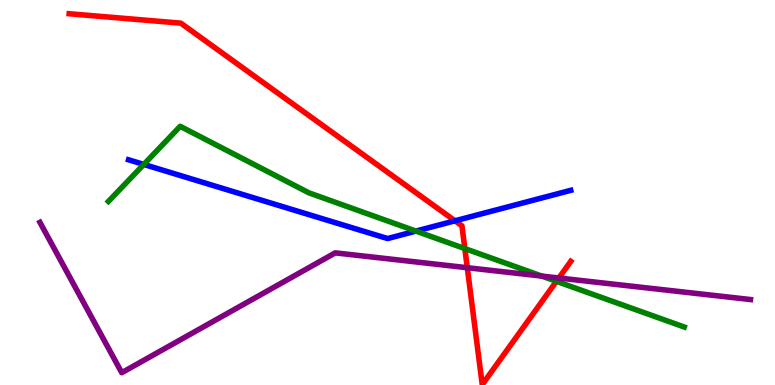[{'lines': ['blue', 'red'], 'intersections': [{'x': 5.87, 'y': 4.26}]}, {'lines': ['green', 'red'], 'intersections': [{'x': 6.0, 'y': 3.54}, {'x': 7.18, 'y': 2.69}]}, {'lines': ['purple', 'red'], 'intersections': [{'x': 6.03, 'y': 3.05}, {'x': 7.21, 'y': 2.78}]}, {'lines': ['blue', 'green'], 'intersections': [{'x': 1.86, 'y': 5.73}, {'x': 5.37, 'y': 4.0}]}, {'lines': ['blue', 'purple'], 'intersections': []}, {'lines': ['green', 'purple'], 'intersections': [{'x': 6.99, 'y': 2.83}]}]